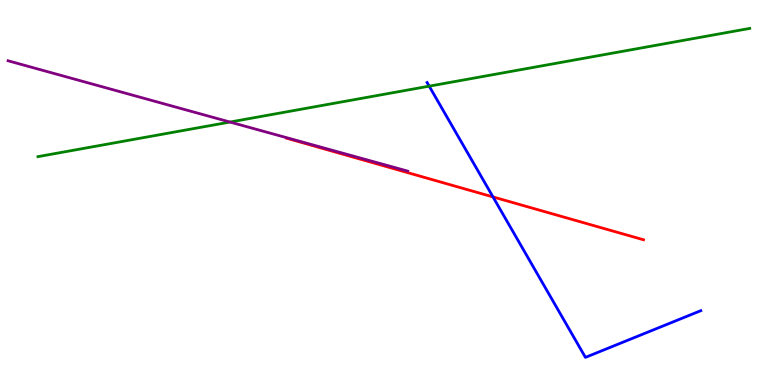[{'lines': ['blue', 'red'], 'intersections': [{'x': 6.36, 'y': 4.88}]}, {'lines': ['green', 'red'], 'intersections': []}, {'lines': ['purple', 'red'], 'intersections': []}, {'lines': ['blue', 'green'], 'intersections': [{'x': 5.54, 'y': 7.76}]}, {'lines': ['blue', 'purple'], 'intersections': []}, {'lines': ['green', 'purple'], 'intersections': [{'x': 2.97, 'y': 6.83}]}]